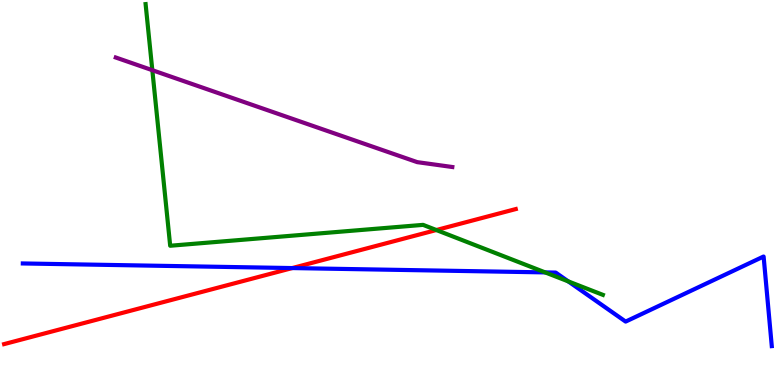[{'lines': ['blue', 'red'], 'intersections': [{'x': 3.77, 'y': 3.04}]}, {'lines': ['green', 'red'], 'intersections': [{'x': 5.63, 'y': 4.03}]}, {'lines': ['purple', 'red'], 'intersections': []}, {'lines': ['blue', 'green'], 'intersections': [{'x': 7.03, 'y': 2.92}, {'x': 7.33, 'y': 2.69}]}, {'lines': ['blue', 'purple'], 'intersections': []}, {'lines': ['green', 'purple'], 'intersections': [{'x': 1.97, 'y': 8.18}]}]